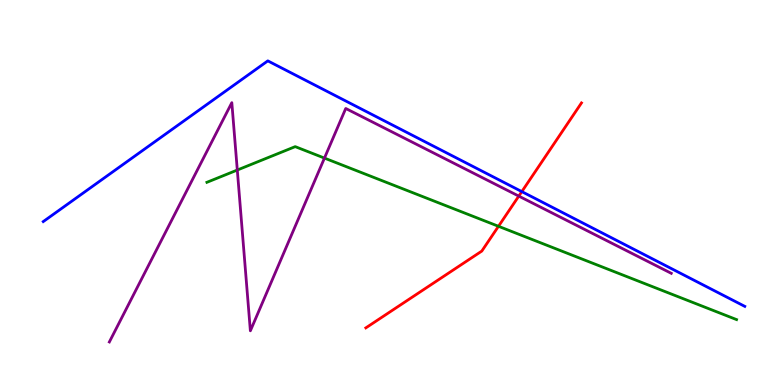[{'lines': ['blue', 'red'], 'intersections': [{'x': 6.73, 'y': 5.02}]}, {'lines': ['green', 'red'], 'intersections': [{'x': 6.43, 'y': 4.12}]}, {'lines': ['purple', 'red'], 'intersections': [{'x': 6.69, 'y': 4.91}]}, {'lines': ['blue', 'green'], 'intersections': []}, {'lines': ['blue', 'purple'], 'intersections': []}, {'lines': ['green', 'purple'], 'intersections': [{'x': 3.06, 'y': 5.58}, {'x': 4.19, 'y': 5.89}]}]